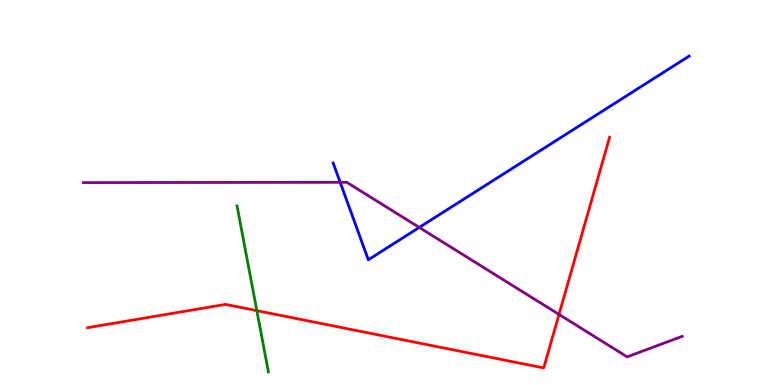[{'lines': ['blue', 'red'], 'intersections': []}, {'lines': ['green', 'red'], 'intersections': [{'x': 3.31, 'y': 1.93}]}, {'lines': ['purple', 'red'], 'intersections': [{'x': 7.21, 'y': 1.83}]}, {'lines': ['blue', 'green'], 'intersections': []}, {'lines': ['blue', 'purple'], 'intersections': [{'x': 4.39, 'y': 5.26}, {'x': 5.41, 'y': 4.09}]}, {'lines': ['green', 'purple'], 'intersections': []}]